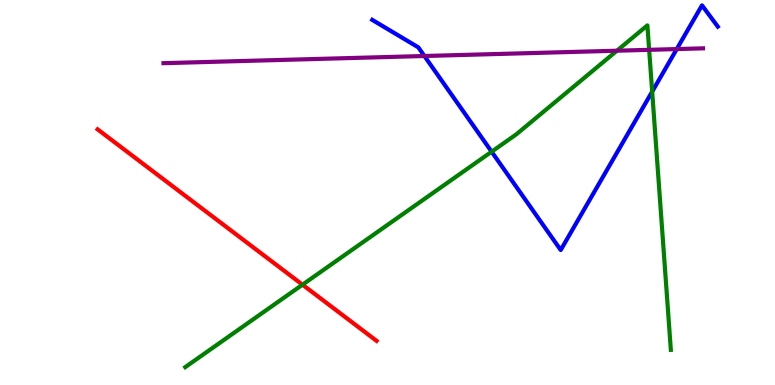[{'lines': ['blue', 'red'], 'intersections': []}, {'lines': ['green', 'red'], 'intersections': [{'x': 3.9, 'y': 2.61}]}, {'lines': ['purple', 'red'], 'intersections': []}, {'lines': ['blue', 'green'], 'intersections': [{'x': 6.34, 'y': 6.06}, {'x': 8.42, 'y': 7.62}]}, {'lines': ['blue', 'purple'], 'intersections': [{'x': 5.48, 'y': 8.55}, {'x': 8.73, 'y': 8.73}]}, {'lines': ['green', 'purple'], 'intersections': [{'x': 7.96, 'y': 8.68}, {'x': 8.38, 'y': 8.71}]}]